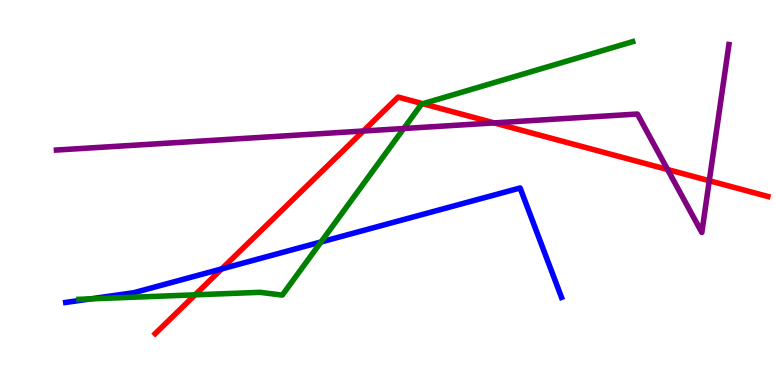[{'lines': ['blue', 'red'], 'intersections': [{'x': 2.86, 'y': 3.02}]}, {'lines': ['green', 'red'], 'intersections': [{'x': 2.52, 'y': 2.34}, {'x': 5.46, 'y': 7.31}]}, {'lines': ['purple', 'red'], 'intersections': [{'x': 4.69, 'y': 6.6}, {'x': 6.38, 'y': 6.81}, {'x': 8.61, 'y': 5.6}, {'x': 9.15, 'y': 5.31}]}, {'lines': ['blue', 'green'], 'intersections': [{'x': 1.17, 'y': 2.24}, {'x': 4.14, 'y': 3.72}]}, {'lines': ['blue', 'purple'], 'intersections': []}, {'lines': ['green', 'purple'], 'intersections': [{'x': 5.21, 'y': 6.66}]}]